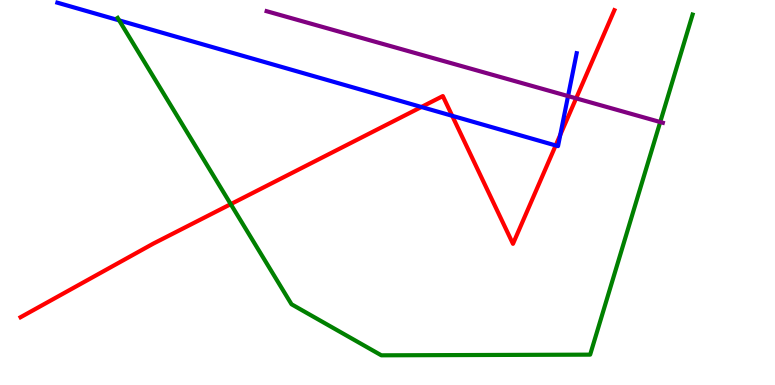[{'lines': ['blue', 'red'], 'intersections': [{'x': 5.44, 'y': 7.22}, {'x': 5.83, 'y': 6.99}, {'x': 7.17, 'y': 6.22}, {'x': 7.23, 'y': 6.5}]}, {'lines': ['green', 'red'], 'intersections': [{'x': 2.98, 'y': 4.7}]}, {'lines': ['purple', 'red'], 'intersections': [{'x': 7.43, 'y': 7.45}]}, {'lines': ['blue', 'green'], 'intersections': [{'x': 1.54, 'y': 9.47}]}, {'lines': ['blue', 'purple'], 'intersections': [{'x': 7.33, 'y': 7.5}]}, {'lines': ['green', 'purple'], 'intersections': [{'x': 8.52, 'y': 6.83}]}]